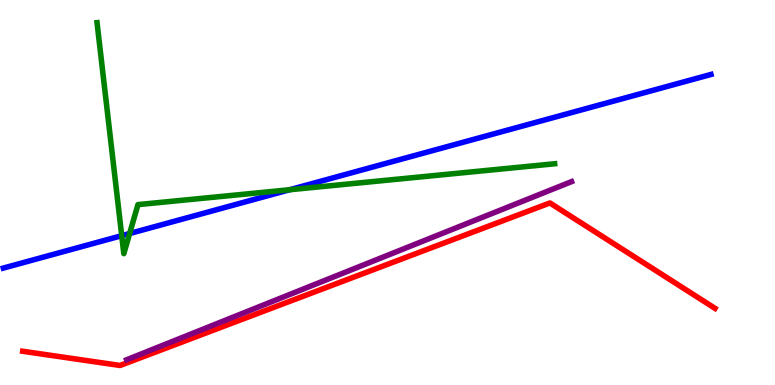[{'lines': ['blue', 'red'], 'intersections': []}, {'lines': ['green', 'red'], 'intersections': []}, {'lines': ['purple', 'red'], 'intersections': []}, {'lines': ['blue', 'green'], 'intersections': [{'x': 1.57, 'y': 3.88}, {'x': 1.67, 'y': 3.93}, {'x': 3.74, 'y': 5.07}]}, {'lines': ['blue', 'purple'], 'intersections': []}, {'lines': ['green', 'purple'], 'intersections': []}]